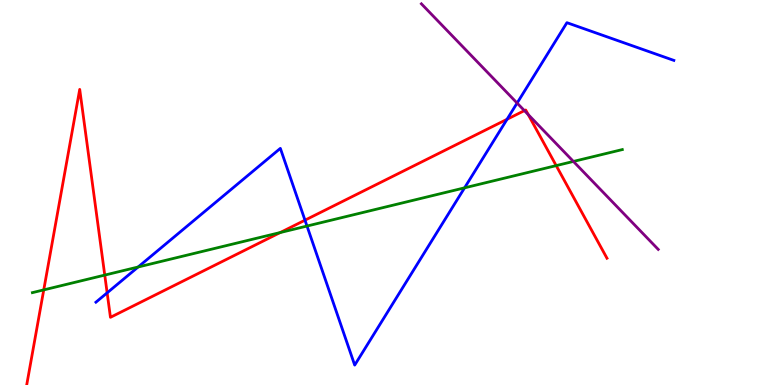[{'lines': ['blue', 'red'], 'intersections': [{'x': 1.38, 'y': 2.39}, {'x': 3.94, 'y': 4.28}, {'x': 6.54, 'y': 6.9}]}, {'lines': ['green', 'red'], 'intersections': [{'x': 0.565, 'y': 2.47}, {'x': 1.35, 'y': 2.85}, {'x': 3.62, 'y': 3.96}, {'x': 7.18, 'y': 5.7}]}, {'lines': ['purple', 'red'], 'intersections': [{'x': 6.77, 'y': 7.13}, {'x': 6.82, 'y': 7.02}]}, {'lines': ['blue', 'green'], 'intersections': [{'x': 1.78, 'y': 3.06}, {'x': 3.96, 'y': 4.13}, {'x': 5.99, 'y': 5.12}]}, {'lines': ['blue', 'purple'], 'intersections': [{'x': 6.67, 'y': 7.32}]}, {'lines': ['green', 'purple'], 'intersections': [{'x': 7.4, 'y': 5.81}]}]